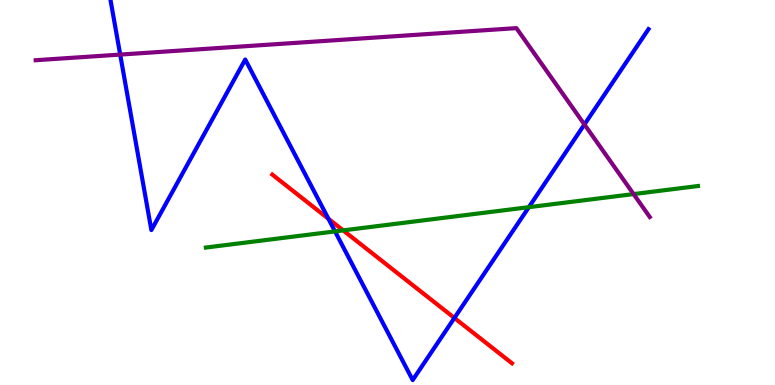[{'lines': ['blue', 'red'], 'intersections': [{'x': 4.24, 'y': 4.32}, {'x': 5.86, 'y': 1.74}]}, {'lines': ['green', 'red'], 'intersections': [{'x': 4.43, 'y': 4.02}]}, {'lines': ['purple', 'red'], 'intersections': []}, {'lines': ['blue', 'green'], 'intersections': [{'x': 4.32, 'y': 3.99}, {'x': 6.82, 'y': 4.62}]}, {'lines': ['blue', 'purple'], 'intersections': [{'x': 1.55, 'y': 8.58}, {'x': 7.54, 'y': 6.77}]}, {'lines': ['green', 'purple'], 'intersections': [{'x': 8.18, 'y': 4.96}]}]